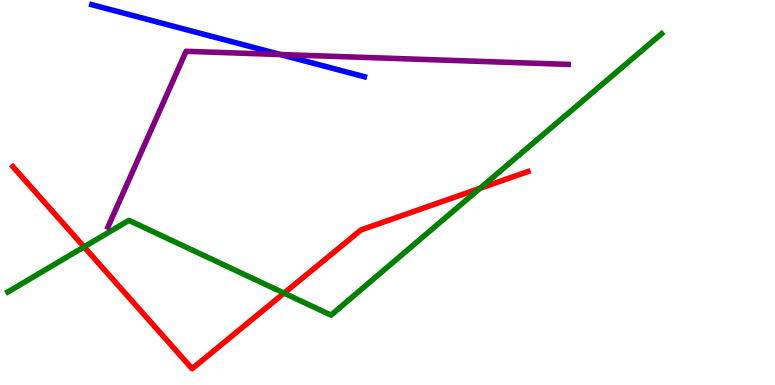[{'lines': ['blue', 'red'], 'intersections': []}, {'lines': ['green', 'red'], 'intersections': [{'x': 1.08, 'y': 3.59}, {'x': 3.67, 'y': 2.39}, {'x': 6.19, 'y': 5.11}]}, {'lines': ['purple', 'red'], 'intersections': []}, {'lines': ['blue', 'green'], 'intersections': []}, {'lines': ['blue', 'purple'], 'intersections': [{'x': 3.62, 'y': 8.58}]}, {'lines': ['green', 'purple'], 'intersections': []}]